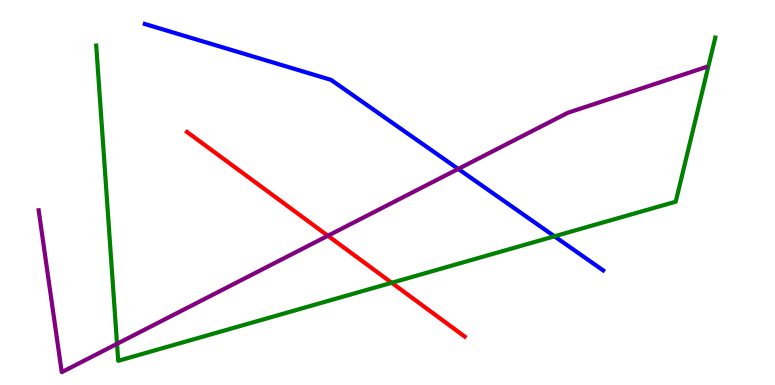[{'lines': ['blue', 'red'], 'intersections': []}, {'lines': ['green', 'red'], 'intersections': [{'x': 5.05, 'y': 2.66}]}, {'lines': ['purple', 'red'], 'intersections': [{'x': 4.23, 'y': 3.88}]}, {'lines': ['blue', 'green'], 'intersections': [{'x': 7.15, 'y': 3.86}]}, {'lines': ['blue', 'purple'], 'intersections': [{'x': 5.91, 'y': 5.61}]}, {'lines': ['green', 'purple'], 'intersections': [{'x': 1.51, 'y': 1.07}]}]